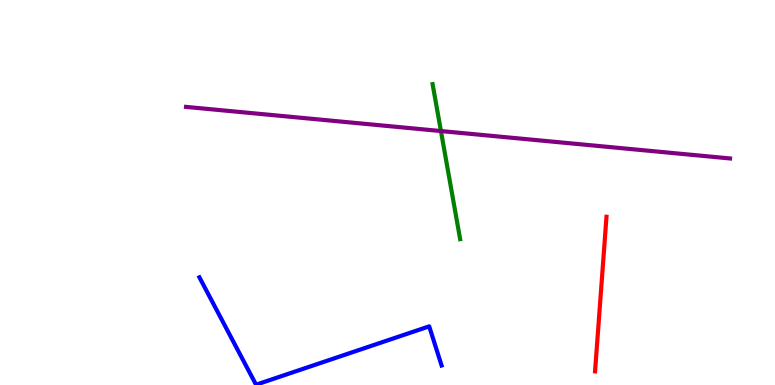[{'lines': ['blue', 'red'], 'intersections': []}, {'lines': ['green', 'red'], 'intersections': []}, {'lines': ['purple', 'red'], 'intersections': []}, {'lines': ['blue', 'green'], 'intersections': []}, {'lines': ['blue', 'purple'], 'intersections': []}, {'lines': ['green', 'purple'], 'intersections': [{'x': 5.69, 'y': 6.6}]}]